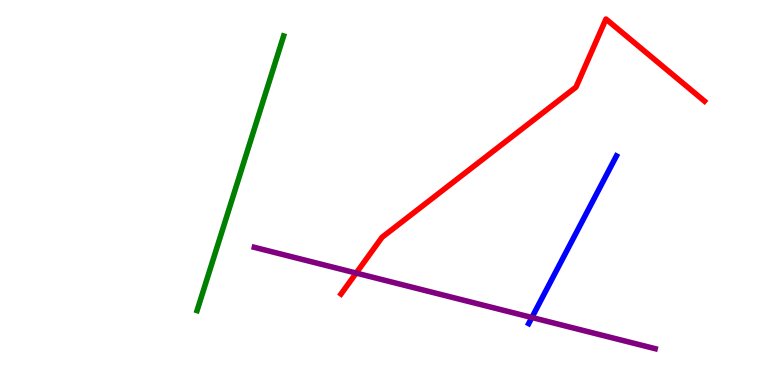[{'lines': ['blue', 'red'], 'intersections': []}, {'lines': ['green', 'red'], 'intersections': []}, {'lines': ['purple', 'red'], 'intersections': [{'x': 4.6, 'y': 2.91}]}, {'lines': ['blue', 'green'], 'intersections': []}, {'lines': ['blue', 'purple'], 'intersections': [{'x': 6.86, 'y': 1.75}]}, {'lines': ['green', 'purple'], 'intersections': []}]